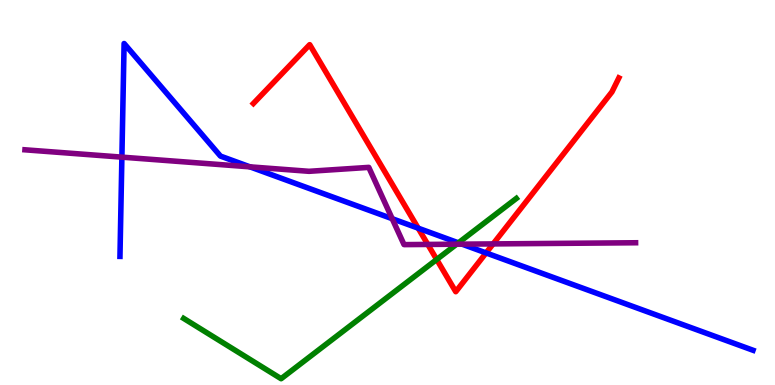[{'lines': ['blue', 'red'], 'intersections': [{'x': 5.4, 'y': 4.07}, {'x': 6.27, 'y': 3.43}]}, {'lines': ['green', 'red'], 'intersections': [{'x': 5.63, 'y': 3.26}]}, {'lines': ['purple', 'red'], 'intersections': [{'x': 5.52, 'y': 3.65}, {'x': 6.36, 'y': 3.66}]}, {'lines': ['blue', 'green'], 'intersections': [{'x': 5.91, 'y': 3.69}]}, {'lines': ['blue', 'purple'], 'intersections': [{'x': 1.57, 'y': 5.92}, {'x': 3.23, 'y': 5.67}, {'x': 5.06, 'y': 4.32}, {'x': 5.96, 'y': 3.66}]}, {'lines': ['green', 'purple'], 'intersections': [{'x': 5.89, 'y': 3.66}]}]